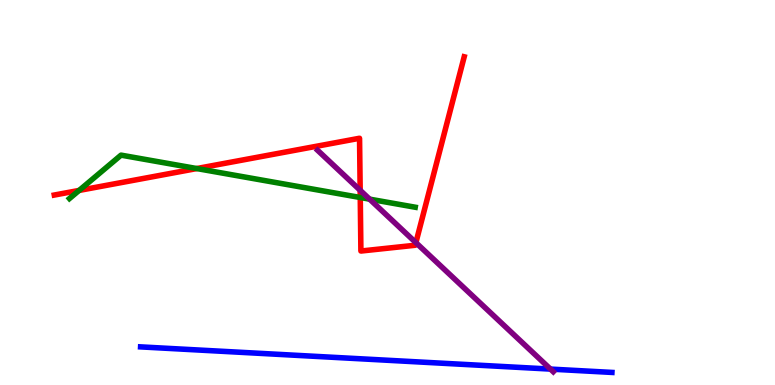[{'lines': ['blue', 'red'], 'intersections': []}, {'lines': ['green', 'red'], 'intersections': [{'x': 1.02, 'y': 5.05}, {'x': 2.54, 'y': 5.62}, {'x': 4.65, 'y': 4.87}]}, {'lines': ['purple', 'red'], 'intersections': [{'x': 4.65, 'y': 5.06}, {'x': 5.37, 'y': 3.7}]}, {'lines': ['blue', 'green'], 'intersections': []}, {'lines': ['blue', 'purple'], 'intersections': [{'x': 7.1, 'y': 0.413}]}, {'lines': ['green', 'purple'], 'intersections': [{'x': 4.77, 'y': 4.83}]}]